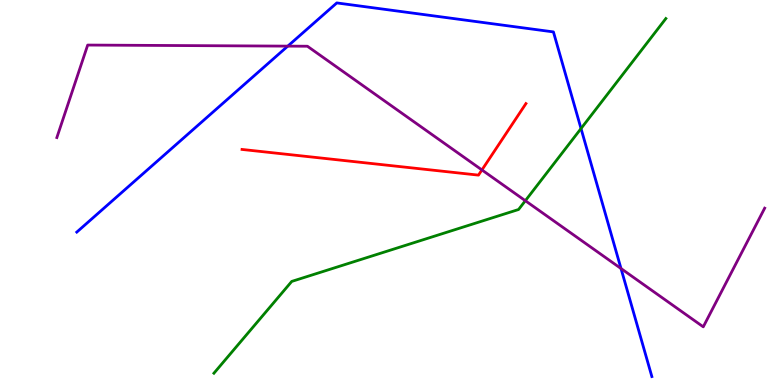[{'lines': ['blue', 'red'], 'intersections': []}, {'lines': ['green', 'red'], 'intersections': []}, {'lines': ['purple', 'red'], 'intersections': [{'x': 6.22, 'y': 5.59}]}, {'lines': ['blue', 'green'], 'intersections': [{'x': 7.5, 'y': 6.66}]}, {'lines': ['blue', 'purple'], 'intersections': [{'x': 3.71, 'y': 8.8}, {'x': 8.01, 'y': 3.03}]}, {'lines': ['green', 'purple'], 'intersections': [{'x': 6.78, 'y': 4.79}]}]